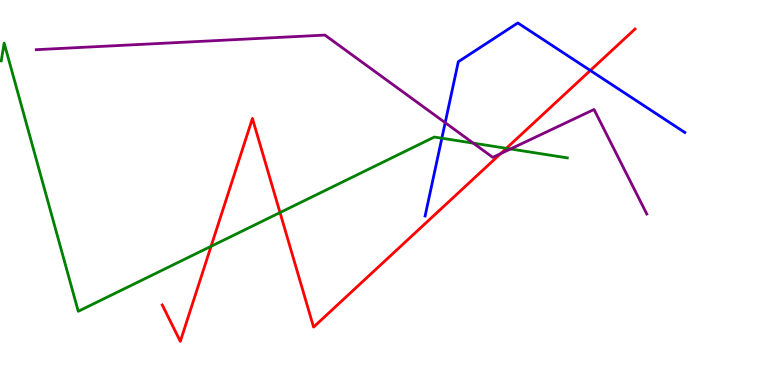[{'lines': ['blue', 'red'], 'intersections': [{'x': 7.62, 'y': 8.17}]}, {'lines': ['green', 'red'], 'intersections': [{'x': 2.72, 'y': 3.6}, {'x': 3.61, 'y': 4.48}, {'x': 6.53, 'y': 6.15}]}, {'lines': ['purple', 'red'], 'intersections': [{'x': 6.46, 'y': 6.01}]}, {'lines': ['blue', 'green'], 'intersections': [{'x': 5.7, 'y': 6.41}]}, {'lines': ['blue', 'purple'], 'intersections': [{'x': 5.74, 'y': 6.81}]}, {'lines': ['green', 'purple'], 'intersections': [{'x': 6.11, 'y': 6.28}, {'x': 6.59, 'y': 6.13}]}]